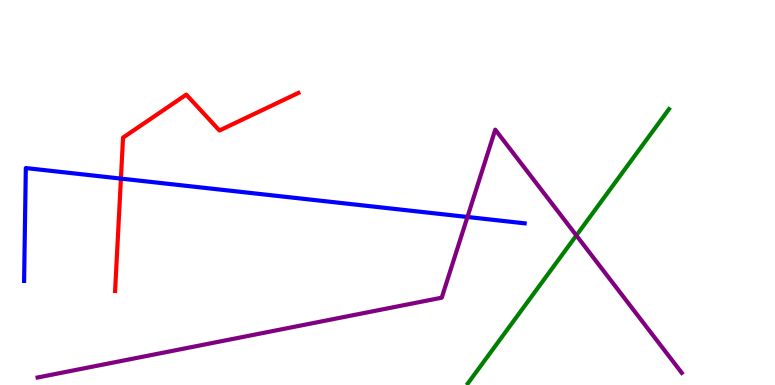[{'lines': ['blue', 'red'], 'intersections': [{'x': 1.56, 'y': 5.36}]}, {'lines': ['green', 'red'], 'intersections': []}, {'lines': ['purple', 'red'], 'intersections': []}, {'lines': ['blue', 'green'], 'intersections': []}, {'lines': ['blue', 'purple'], 'intersections': [{'x': 6.03, 'y': 4.36}]}, {'lines': ['green', 'purple'], 'intersections': [{'x': 7.44, 'y': 3.89}]}]